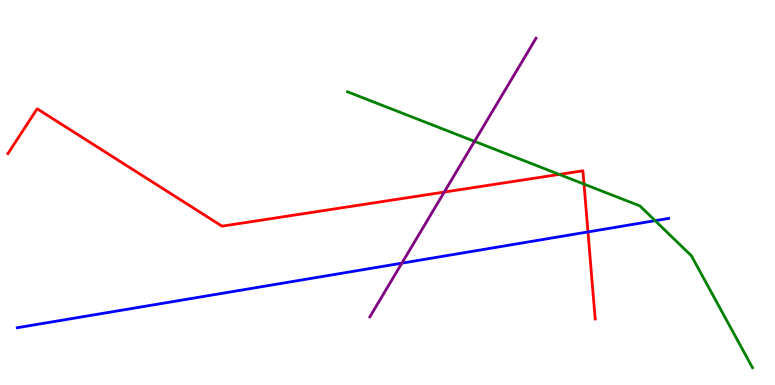[{'lines': ['blue', 'red'], 'intersections': [{'x': 7.59, 'y': 3.98}]}, {'lines': ['green', 'red'], 'intersections': [{'x': 7.22, 'y': 5.47}, {'x': 7.54, 'y': 5.22}]}, {'lines': ['purple', 'red'], 'intersections': [{'x': 5.73, 'y': 5.01}]}, {'lines': ['blue', 'green'], 'intersections': [{'x': 8.45, 'y': 4.27}]}, {'lines': ['blue', 'purple'], 'intersections': [{'x': 5.19, 'y': 3.16}]}, {'lines': ['green', 'purple'], 'intersections': [{'x': 6.12, 'y': 6.33}]}]